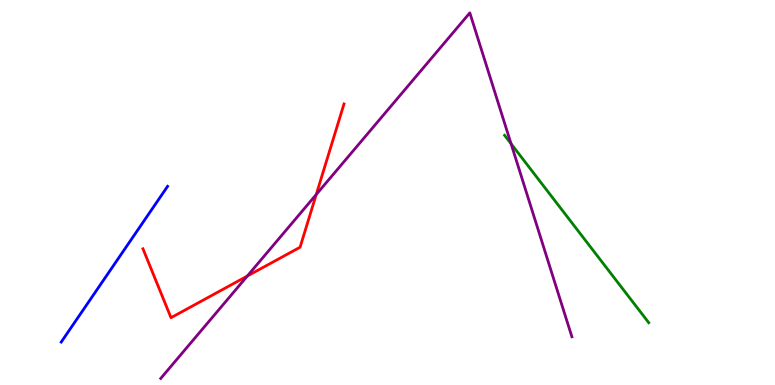[{'lines': ['blue', 'red'], 'intersections': []}, {'lines': ['green', 'red'], 'intersections': []}, {'lines': ['purple', 'red'], 'intersections': [{'x': 3.19, 'y': 2.83}, {'x': 4.08, 'y': 4.95}]}, {'lines': ['blue', 'green'], 'intersections': []}, {'lines': ['blue', 'purple'], 'intersections': []}, {'lines': ['green', 'purple'], 'intersections': [{'x': 6.59, 'y': 6.27}]}]